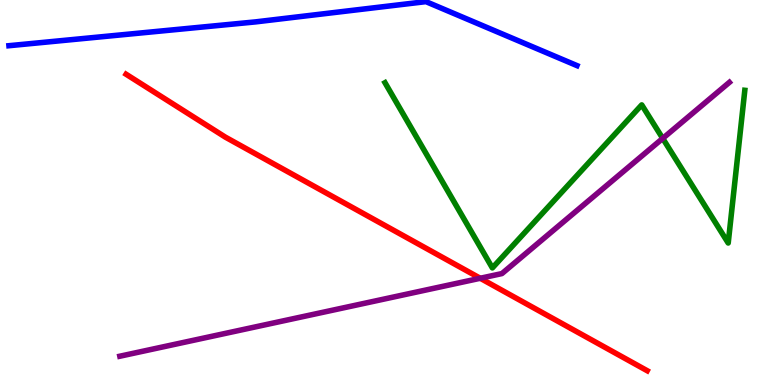[{'lines': ['blue', 'red'], 'intersections': []}, {'lines': ['green', 'red'], 'intersections': []}, {'lines': ['purple', 'red'], 'intersections': [{'x': 6.2, 'y': 2.77}]}, {'lines': ['blue', 'green'], 'intersections': []}, {'lines': ['blue', 'purple'], 'intersections': []}, {'lines': ['green', 'purple'], 'intersections': [{'x': 8.55, 'y': 6.41}]}]